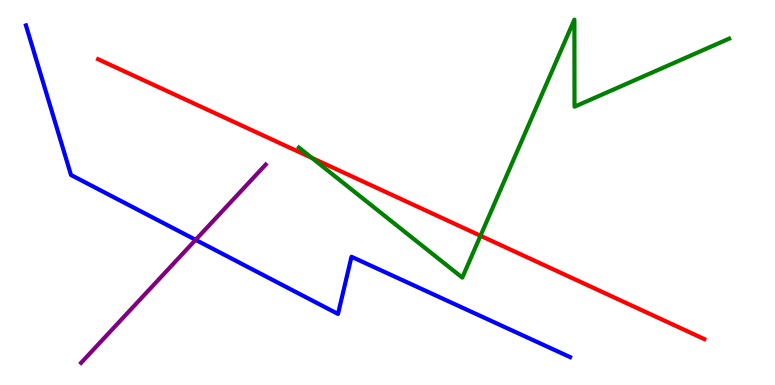[{'lines': ['blue', 'red'], 'intersections': []}, {'lines': ['green', 'red'], 'intersections': [{'x': 4.02, 'y': 5.9}, {'x': 6.2, 'y': 3.88}]}, {'lines': ['purple', 'red'], 'intersections': []}, {'lines': ['blue', 'green'], 'intersections': []}, {'lines': ['blue', 'purple'], 'intersections': [{'x': 2.52, 'y': 3.77}]}, {'lines': ['green', 'purple'], 'intersections': []}]